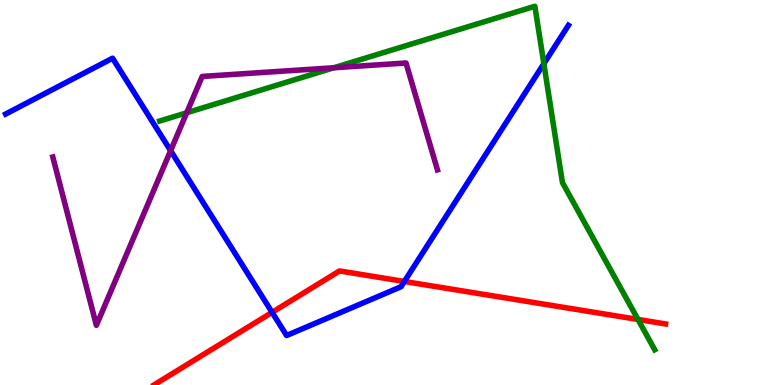[{'lines': ['blue', 'red'], 'intersections': [{'x': 3.51, 'y': 1.89}, {'x': 5.22, 'y': 2.69}]}, {'lines': ['green', 'red'], 'intersections': [{'x': 8.23, 'y': 1.7}]}, {'lines': ['purple', 'red'], 'intersections': []}, {'lines': ['blue', 'green'], 'intersections': [{'x': 7.02, 'y': 8.35}]}, {'lines': ['blue', 'purple'], 'intersections': [{'x': 2.2, 'y': 6.09}]}, {'lines': ['green', 'purple'], 'intersections': [{'x': 2.41, 'y': 7.07}, {'x': 4.31, 'y': 8.24}]}]